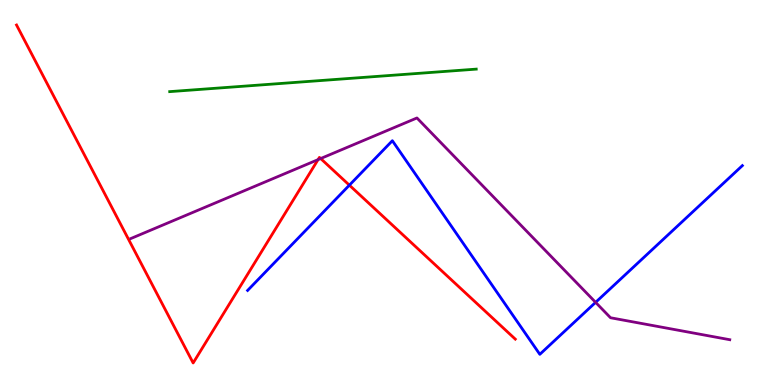[{'lines': ['blue', 'red'], 'intersections': [{'x': 4.51, 'y': 5.19}]}, {'lines': ['green', 'red'], 'intersections': []}, {'lines': ['purple', 'red'], 'intersections': [{'x': 4.1, 'y': 5.85}, {'x': 4.14, 'y': 5.88}]}, {'lines': ['blue', 'green'], 'intersections': []}, {'lines': ['blue', 'purple'], 'intersections': [{'x': 7.69, 'y': 2.15}]}, {'lines': ['green', 'purple'], 'intersections': []}]